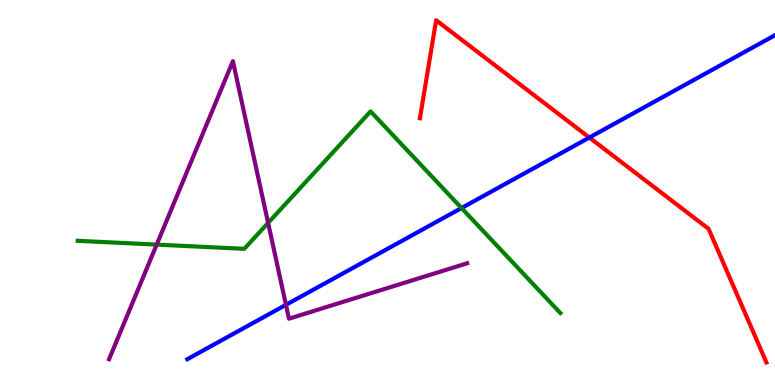[{'lines': ['blue', 'red'], 'intersections': [{'x': 7.6, 'y': 6.43}]}, {'lines': ['green', 'red'], 'intersections': []}, {'lines': ['purple', 'red'], 'intersections': []}, {'lines': ['blue', 'green'], 'intersections': [{'x': 5.96, 'y': 4.6}]}, {'lines': ['blue', 'purple'], 'intersections': [{'x': 3.69, 'y': 2.08}]}, {'lines': ['green', 'purple'], 'intersections': [{'x': 2.02, 'y': 3.65}, {'x': 3.46, 'y': 4.21}]}]